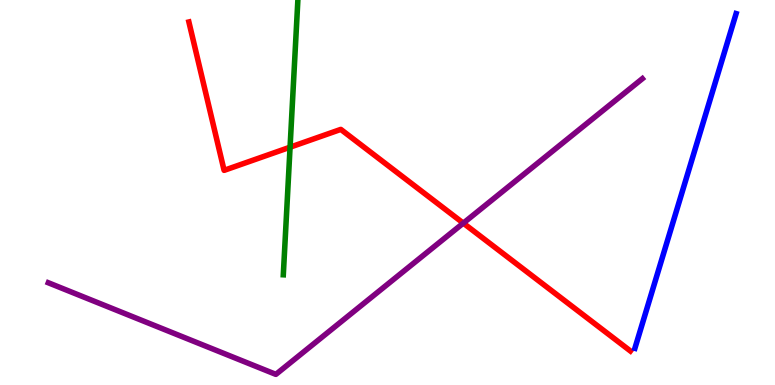[{'lines': ['blue', 'red'], 'intersections': []}, {'lines': ['green', 'red'], 'intersections': [{'x': 3.74, 'y': 6.18}]}, {'lines': ['purple', 'red'], 'intersections': [{'x': 5.98, 'y': 4.2}]}, {'lines': ['blue', 'green'], 'intersections': []}, {'lines': ['blue', 'purple'], 'intersections': []}, {'lines': ['green', 'purple'], 'intersections': []}]